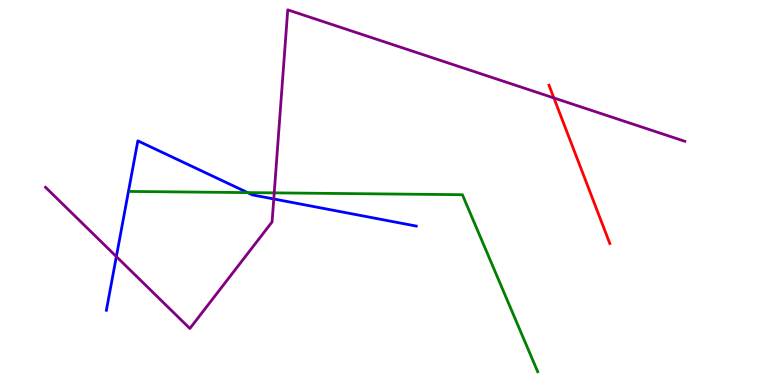[{'lines': ['blue', 'red'], 'intersections': []}, {'lines': ['green', 'red'], 'intersections': []}, {'lines': ['purple', 'red'], 'intersections': [{'x': 7.15, 'y': 7.46}]}, {'lines': ['blue', 'green'], 'intersections': [{'x': 3.2, 'y': 5.0}]}, {'lines': ['blue', 'purple'], 'intersections': [{'x': 1.5, 'y': 3.34}, {'x': 3.53, 'y': 4.83}]}, {'lines': ['green', 'purple'], 'intersections': [{'x': 3.54, 'y': 4.99}]}]